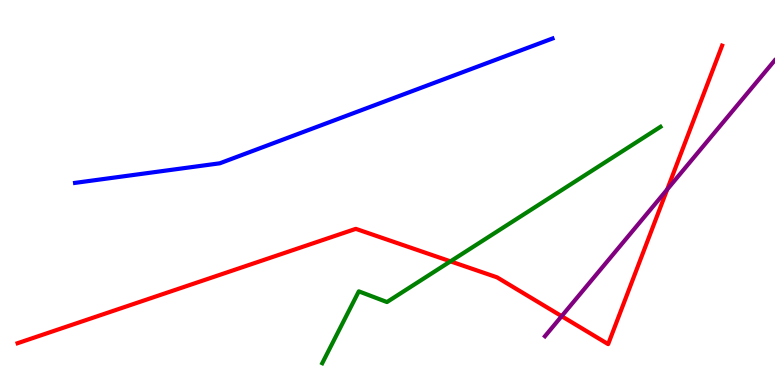[{'lines': ['blue', 'red'], 'intersections': []}, {'lines': ['green', 'red'], 'intersections': [{'x': 5.81, 'y': 3.21}]}, {'lines': ['purple', 'red'], 'intersections': [{'x': 7.25, 'y': 1.79}, {'x': 8.61, 'y': 5.08}]}, {'lines': ['blue', 'green'], 'intersections': []}, {'lines': ['blue', 'purple'], 'intersections': []}, {'lines': ['green', 'purple'], 'intersections': []}]